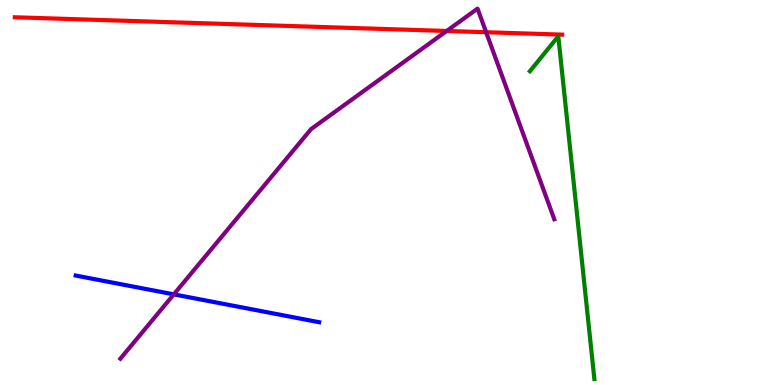[{'lines': ['blue', 'red'], 'intersections': []}, {'lines': ['green', 'red'], 'intersections': []}, {'lines': ['purple', 'red'], 'intersections': [{'x': 5.76, 'y': 9.2}, {'x': 6.27, 'y': 9.16}]}, {'lines': ['blue', 'green'], 'intersections': []}, {'lines': ['blue', 'purple'], 'intersections': [{'x': 2.24, 'y': 2.35}]}, {'lines': ['green', 'purple'], 'intersections': []}]